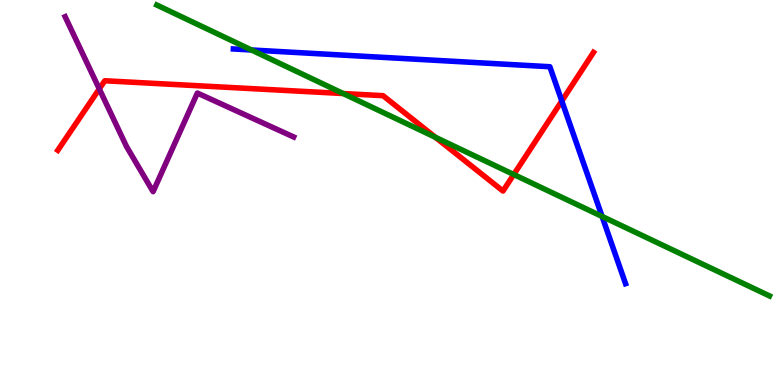[{'lines': ['blue', 'red'], 'intersections': [{'x': 7.25, 'y': 7.38}]}, {'lines': ['green', 'red'], 'intersections': [{'x': 4.43, 'y': 7.57}, {'x': 5.62, 'y': 6.43}, {'x': 6.63, 'y': 5.47}]}, {'lines': ['purple', 'red'], 'intersections': [{'x': 1.28, 'y': 7.69}]}, {'lines': ['blue', 'green'], 'intersections': [{'x': 3.24, 'y': 8.7}, {'x': 7.77, 'y': 4.38}]}, {'lines': ['blue', 'purple'], 'intersections': []}, {'lines': ['green', 'purple'], 'intersections': []}]